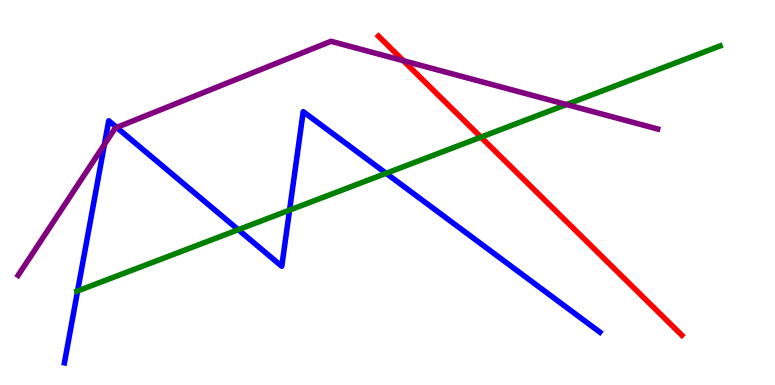[{'lines': ['blue', 'red'], 'intersections': []}, {'lines': ['green', 'red'], 'intersections': [{'x': 6.21, 'y': 6.44}]}, {'lines': ['purple', 'red'], 'intersections': [{'x': 5.21, 'y': 8.42}]}, {'lines': ['blue', 'green'], 'intersections': [{'x': 1.0, 'y': 2.44}, {'x': 3.07, 'y': 4.03}, {'x': 3.74, 'y': 4.54}, {'x': 4.98, 'y': 5.5}]}, {'lines': ['blue', 'purple'], 'intersections': [{'x': 1.35, 'y': 6.25}, {'x': 1.51, 'y': 6.69}]}, {'lines': ['green', 'purple'], 'intersections': [{'x': 7.31, 'y': 7.29}]}]